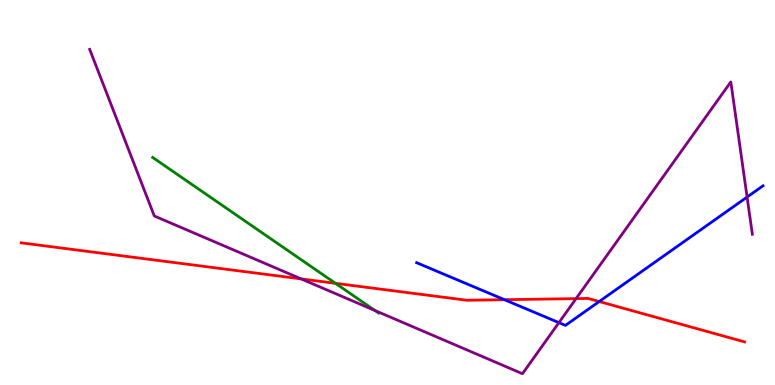[{'lines': ['blue', 'red'], 'intersections': [{'x': 6.51, 'y': 2.22}, {'x': 7.73, 'y': 2.17}]}, {'lines': ['green', 'red'], 'intersections': [{'x': 4.33, 'y': 2.64}]}, {'lines': ['purple', 'red'], 'intersections': [{'x': 3.89, 'y': 2.76}, {'x': 7.43, 'y': 2.24}]}, {'lines': ['blue', 'green'], 'intersections': []}, {'lines': ['blue', 'purple'], 'intersections': [{'x': 7.21, 'y': 1.62}, {'x': 9.64, 'y': 4.88}]}, {'lines': ['green', 'purple'], 'intersections': [{'x': 4.84, 'y': 1.93}]}]